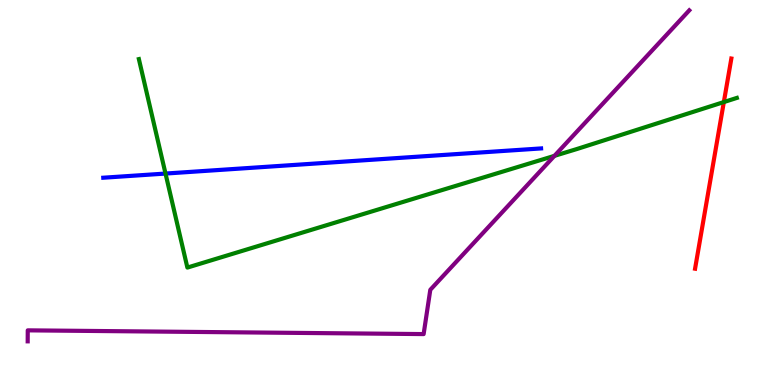[{'lines': ['blue', 'red'], 'intersections': []}, {'lines': ['green', 'red'], 'intersections': [{'x': 9.34, 'y': 7.35}]}, {'lines': ['purple', 'red'], 'intersections': []}, {'lines': ['blue', 'green'], 'intersections': [{'x': 2.14, 'y': 5.49}]}, {'lines': ['blue', 'purple'], 'intersections': []}, {'lines': ['green', 'purple'], 'intersections': [{'x': 7.15, 'y': 5.95}]}]